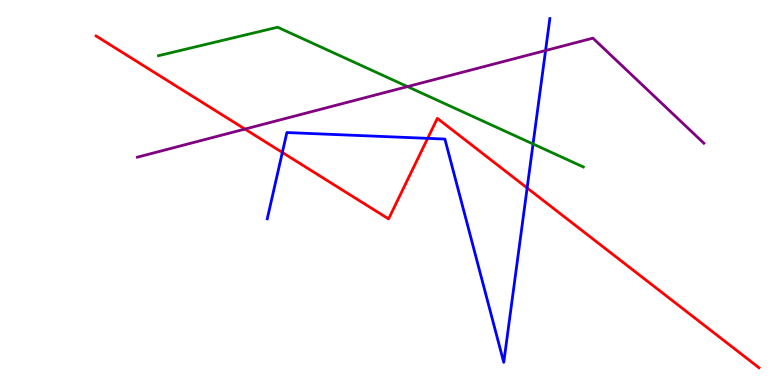[{'lines': ['blue', 'red'], 'intersections': [{'x': 3.64, 'y': 6.04}, {'x': 5.52, 'y': 6.41}, {'x': 6.8, 'y': 5.12}]}, {'lines': ['green', 'red'], 'intersections': []}, {'lines': ['purple', 'red'], 'intersections': [{'x': 3.16, 'y': 6.65}]}, {'lines': ['blue', 'green'], 'intersections': [{'x': 6.88, 'y': 6.26}]}, {'lines': ['blue', 'purple'], 'intersections': [{'x': 7.04, 'y': 8.69}]}, {'lines': ['green', 'purple'], 'intersections': [{'x': 5.26, 'y': 7.75}]}]